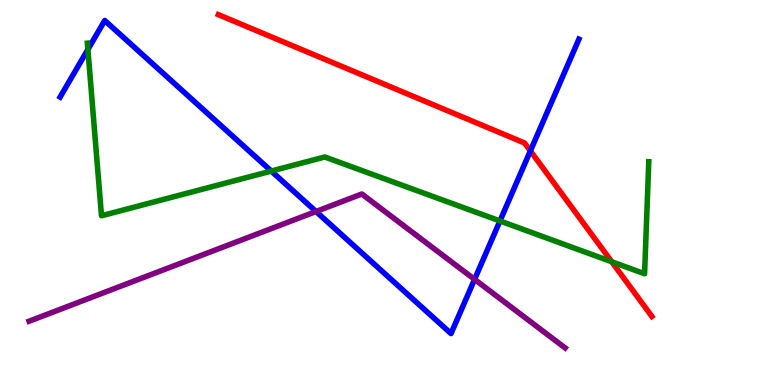[{'lines': ['blue', 'red'], 'intersections': [{'x': 6.84, 'y': 6.08}]}, {'lines': ['green', 'red'], 'intersections': [{'x': 7.89, 'y': 3.2}]}, {'lines': ['purple', 'red'], 'intersections': []}, {'lines': ['blue', 'green'], 'intersections': [{'x': 1.13, 'y': 8.72}, {'x': 3.5, 'y': 5.56}, {'x': 6.45, 'y': 4.26}]}, {'lines': ['blue', 'purple'], 'intersections': [{'x': 4.08, 'y': 4.51}, {'x': 6.12, 'y': 2.74}]}, {'lines': ['green', 'purple'], 'intersections': []}]